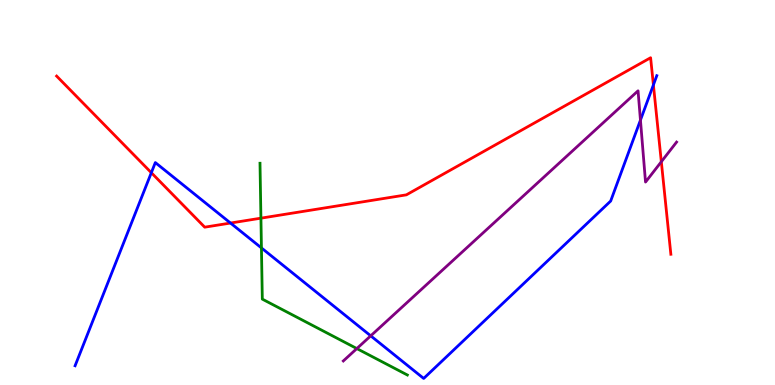[{'lines': ['blue', 'red'], 'intersections': [{'x': 1.95, 'y': 5.51}, {'x': 2.97, 'y': 4.21}, {'x': 8.43, 'y': 7.79}]}, {'lines': ['green', 'red'], 'intersections': [{'x': 3.37, 'y': 4.33}]}, {'lines': ['purple', 'red'], 'intersections': [{'x': 8.53, 'y': 5.8}]}, {'lines': ['blue', 'green'], 'intersections': [{'x': 3.37, 'y': 3.56}]}, {'lines': ['blue', 'purple'], 'intersections': [{'x': 4.78, 'y': 1.28}, {'x': 8.26, 'y': 6.88}]}, {'lines': ['green', 'purple'], 'intersections': [{'x': 4.6, 'y': 0.946}]}]